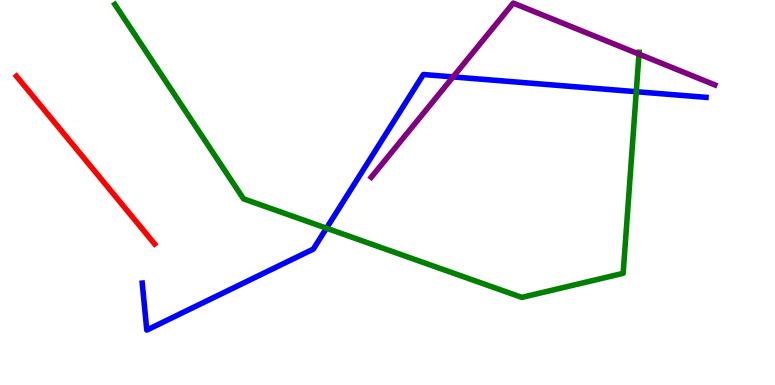[{'lines': ['blue', 'red'], 'intersections': []}, {'lines': ['green', 'red'], 'intersections': []}, {'lines': ['purple', 'red'], 'intersections': []}, {'lines': ['blue', 'green'], 'intersections': [{'x': 4.21, 'y': 4.07}, {'x': 8.21, 'y': 7.62}]}, {'lines': ['blue', 'purple'], 'intersections': [{'x': 5.85, 'y': 8.0}]}, {'lines': ['green', 'purple'], 'intersections': [{'x': 8.25, 'y': 8.59}]}]